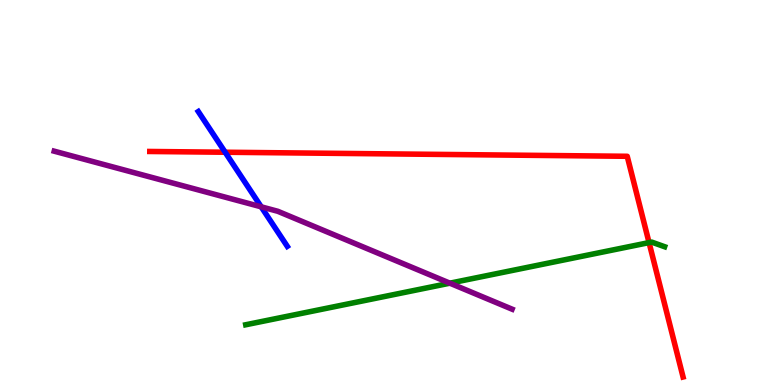[{'lines': ['blue', 'red'], 'intersections': [{'x': 2.91, 'y': 6.05}]}, {'lines': ['green', 'red'], 'intersections': [{'x': 8.37, 'y': 3.7}]}, {'lines': ['purple', 'red'], 'intersections': []}, {'lines': ['blue', 'green'], 'intersections': []}, {'lines': ['blue', 'purple'], 'intersections': [{'x': 3.37, 'y': 4.63}]}, {'lines': ['green', 'purple'], 'intersections': [{'x': 5.8, 'y': 2.64}]}]